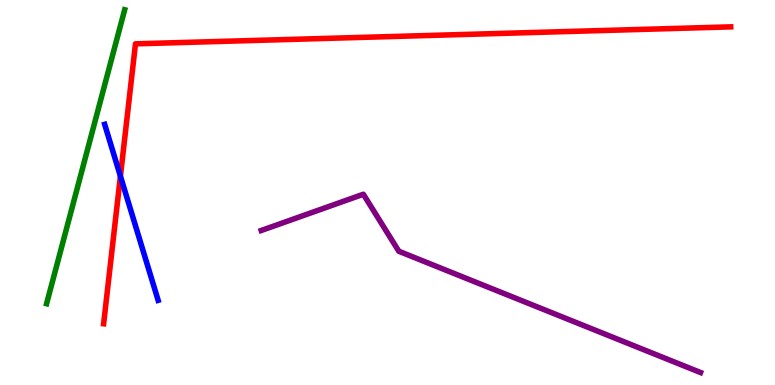[{'lines': ['blue', 'red'], 'intersections': [{'x': 1.55, 'y': 5.42}]}, {'lines': ['green', 'red'], 'intersections': []}, {'lines': ['purple', 'red'], 'intersections': []}, {'lines': ['blue', 'green'], 'intersections': []}, {'lines': ['blue', 'purple'], 'intersections': []}, {'lines': ['green', 'purple'], 'intersections': []}]